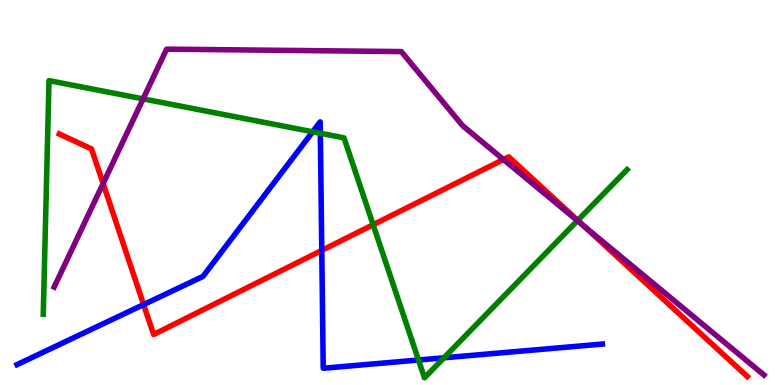[{'lines': ['blue', 'red'], 'intersections': [{'x': 1.85, 'y': 2.09}, {'x': 4.15, 'y': 3.5}]}, {'lines': ['green', 'red'], 'intersections': [{'x': 4.81, 'y': 4.16}, {'x': 7.45, 'y': 4.28}]}, {'lines': ['purple', 'red'], 'intersections': [{'x': 1.33, 'y': 5.23}, {'x': 6.5, 'y': 5.86}, {'x': 7.53, 'y': 4.14}]}, {'lines': ['blue', 'green'], 'intersections': [{'x': 4.03, 'y': 6.58}, {'x': 4.13, 'y': 6.54}, {'x': 5.4, 'y': 0.649}, {'x': 5.73, 'y': 0.707}]}, {'lines': ['blue', 'purple'], 'intersections': []}, {'lines': ['green', 'purple'], 'intersections': [{'x': 1.85, 'y': 7.43}, {'x': 7.45, 'y': 4.27}]}]